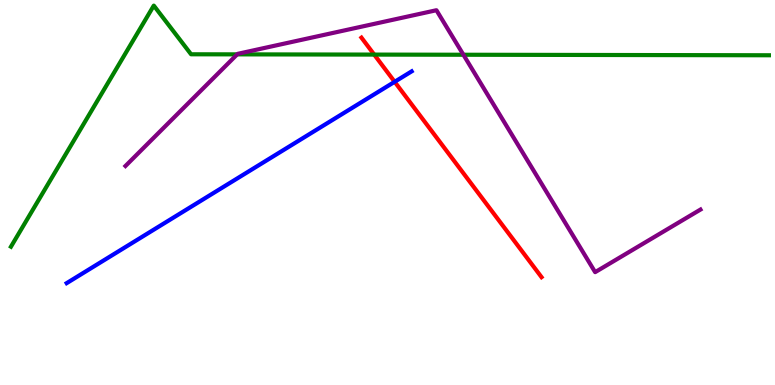[{'lines': ['blue', 'red'], 'intersections': [{'x': 5.09, 'y': 7.88}]}, {'lines': ['green', 'red'], 'intersections': [{'x': 4.83, 'y': 8.58}]}, {'lines': ['purple', 'red'], 'intersections': []}, {'lines': ['blue', 'green'], 'intersections': []}, {'lines': ['blue', 'purple'], 'intersections': []}, {'lines': ['green', 'purple'], 'intersections': [{'x': 3.06, 'y': 8.59}, {'x': 5.98, 'y': 8.58}]}]